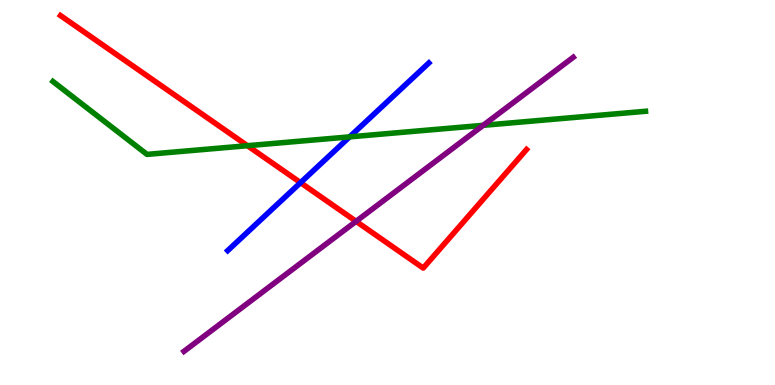[{'lines': ['blue', 'red'], 'intersections': [{'x': 3.88, 'y': 5.26}]}, {'lines': ['green', 'red'], 'intersections': [{'x': 3.19, 'y': 6.22}]}, {'lines': ['purple', 'red'], 'intersections': [{'x': 4.59, 'y': 4.25}]}, {'lines': ['blue', 'green'], 'intersections': [{'x': 4.51, 'y': 6.44}]}, {'lines': ['blue', 'purple'], 'intersections': []}, {'lines': ['green', 'purple'], 'intersections': [{'x': 6.23, 'y': 6.74}]}]